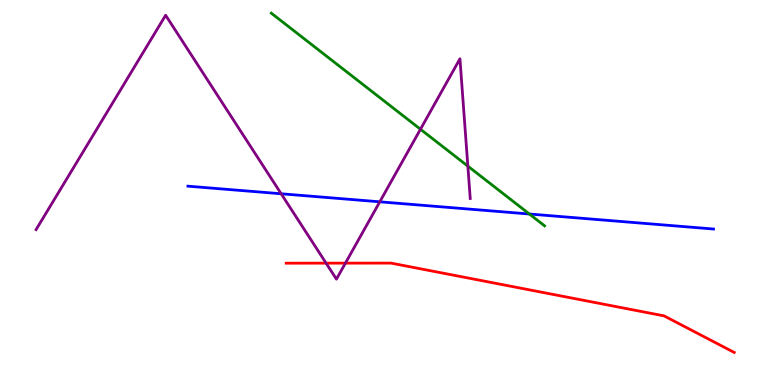[{'lines': ['blue', 'red'], 'intersections': []}, {'lines': ['green', 'red'], 'intersections': []}, {'lines': ['purple', 'red'], 'intersections': [{'x': 4.21, 'y': 3.16}, {'x': 4.46, 'y': 3.17}]}, {'lines': ['blue', 'green'], 'intersections': [{'x': 6.83, 'y': 4.44}]}, {'lines': ['blue', 'purple'], 'intersections': [{'x': 3.63, 'y': 4.97}, {'x': 4.9, 'y': 4.76}]}, {'lines': ['green', 'purple'], 'intersections': [{'x': 5.43, 'y': 6.64}, {'x': 6.04, 'y': 5.68}]}]